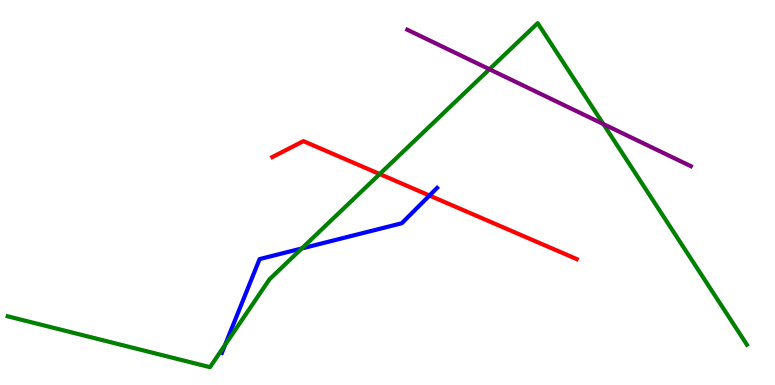[{'lines': ['blue', 'red'], 'intersections': [{'x': 5.54, 'y': 4.92}]}, {'lines': ['green', 'red'], 'intersections': [{'x': 4.9, 'y': 5.48}]}, {'lines': ['purple', 'red'], 'intersections': []}, {'lines': ['blue', 'green'], 'intersections': [{'x': 2.9, 'y': 1.04}, {'x': 3.89, 'y': 3.55}]}, {'lines': ['blue', 'purple'], 'intersections': []}, {'lines': ['green', 'purple'], 'intersections': [{'x': 6.32, 'y': 8.2}, {'x': 7.79, 'y': 6.78}]}]